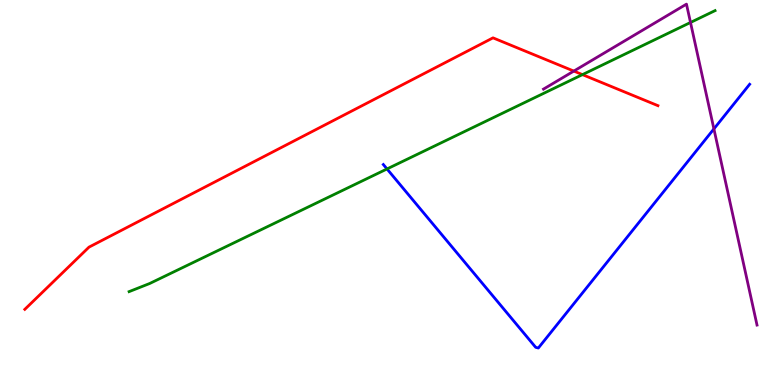[{'lines': ['blue', 'red'], 'intersections': []}, {'lines': ['green', 'red'], 'intersections': [{'x': 7.52, 'y': 8.06}]}, {'lines': ['purple', 'red'], 'intersections': [{'x': 7.4, 'y': 8.15}]}, {'lines': ['blue', 'green'], 'intersections': [{'x': 4.99, 'y': 5.61}]}, {'lines': ['blue', 'purple'], 'intersections': [{'x': 9.21, 'y': 6.65}]}, {'lines': ['green', 'purple'], 'intersections': [{'x': 8.91, 'y': 9.42}]}]